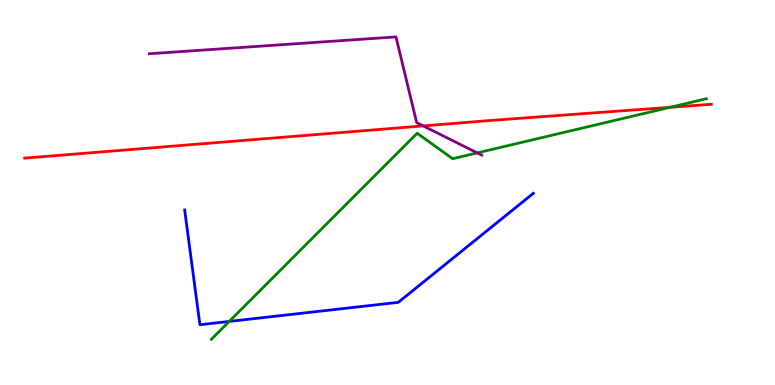[{'lines': ['blue', 'red'], 'intersections': []}, {'lines': ['green', 'red'], 'intersections': [{'x': 8.65, 'y': 7.21}]}, {'lines': ['purple', 'red'], 'intersections': [{'x': 5.46, 'y': 6.73}]}, {'lines': ['blue', 'green'], 'intersections': [{'x': 2.96, 'y': 1.65}]}, {'lines': ['blue', 'purple'], 'intersections': []}, {'lines': ['green', 'purple'], 'intersections': [{'x': 6.16, 'y': 6.03}]}]